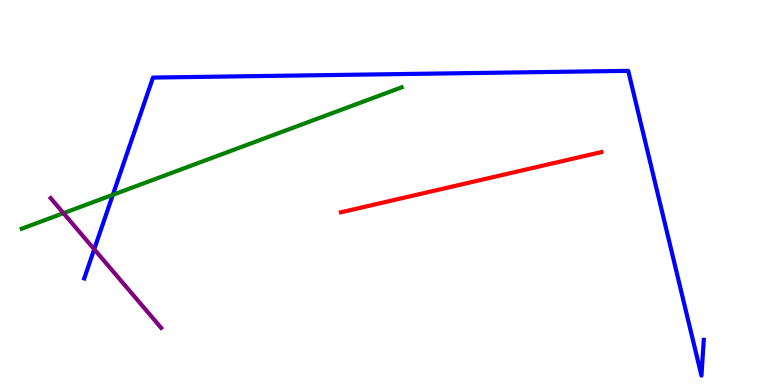[{'lines': ['blue', 'red'], 'intersections': []}, {'lines': ['green', 'red'], 'intersections': []}, {'lines': ['purple', 'red'], 'intersections': []}, {'lines': ['blue', 'green'], 'intersections': [{'x': 1.46, 'y': 4.94}]}, {'lines': ['blue', 'purple'], 'intersections': [{'x': 1.22, 'y': 3.53}]}, {'lines': ['green', 'purple'], 'intersections': [{'x': 0.819, 'y': 4.46}]}]